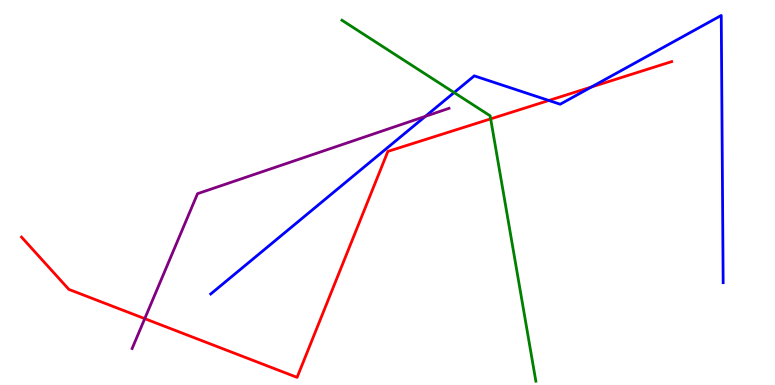[{'lines': ['blue', 'red'], 'intersections': [{'x': 7.08, 'y': 7.39}, {'x': 7.63, 'y': 7.74}]}, {'lines': ['green', 'red'], 'intersections': [{'x': 6.33, 'y': 6.91}]}, {'lines': ['purple', 'red'], 'intersections': [{'x': 1.87, 'y': 1.72}]}, {'lines': ['blue', 'green'], 'intersections': [{'x': 5.86, 'y': 7.6}]}, {'lines': ['blue', 'purple'], 'intersections': [{'x': 5.49, 'y': 6.98}]}, {'lines': ['green', 'purple'], 'intersections': []}]